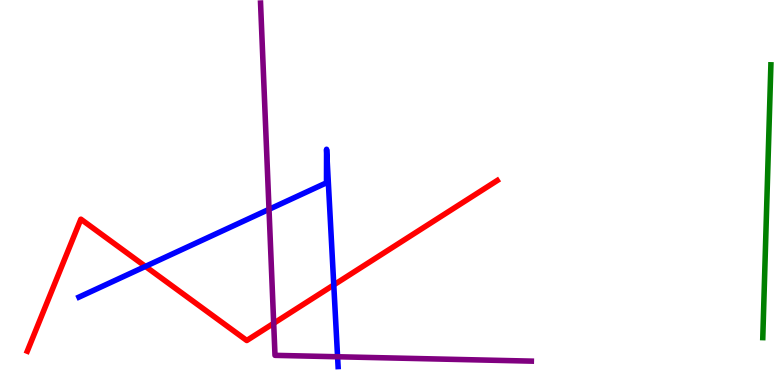[{'lines': ['blue', 'red'], 'intersections': [{'x': 1.88, 'y': 3.08}, {'x': 4.31, 'y': 2.6}]}, {'lines': ['green', 'red'], 'intersections': []}, {'lines': ['purple', 'red'], 'intersections': [{'x': 3.53, 'y': 1.6}]}, {'lines': ['blue', 'green'], 'intersections': []}, {'lines': ['blue', 'purple'], 'intersections': [{'x': 3.47, 'y': 4.56}, {'x': 4.36, 'y': 0.734}]}, {'lines': ['green', 'purple'], 'intersections': []}]